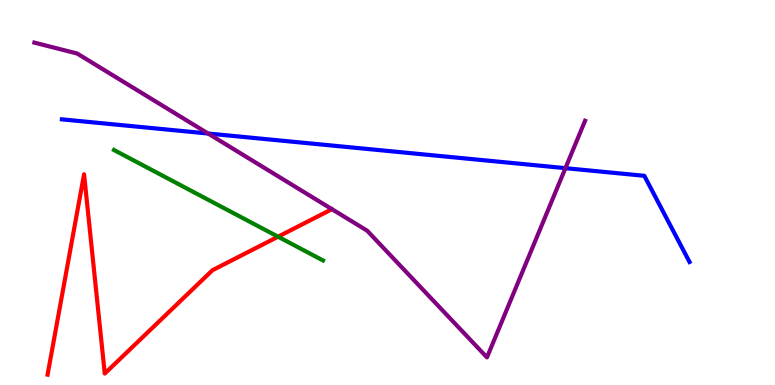[{'lines': ['blue', 'red'], 'intersections': []}, {'lines': ['green', 'red'], 'intersections': [{'x': 3.59, 'y': 3.85}]}, {'lines': ['purple', 'red'], 'intersections': []}, {'lines': ['blue', 'green'], 'intersections': []}, {'lines': ['blue', 'purple'], 'intersections': [{'x': 2.69, 'y': 6.53}, {'x': 7.3, 'y': 5.63}]}, {'lines': ['green', 'purple'], 'intersections': []}]